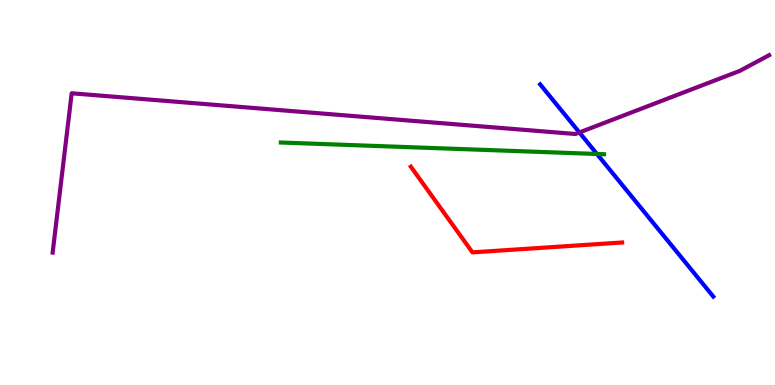[{'lines': ['blue', 'red'], 'intersections': []}, {'lines': ['green', 'red'], 'intersections': []}, {'lines': ['purple', 'red'], 'intersections': []}, {'lines': ['blue', 'green'], 'intersections': [{'x': 7.7, 'y': 6.0}]}, {'lines': ['blue', 'purple'], 'intersections': [{'x': 7.48, 'y': 6.56}]}, {'lines': ['green', 'purple'], 'intersections': []}]